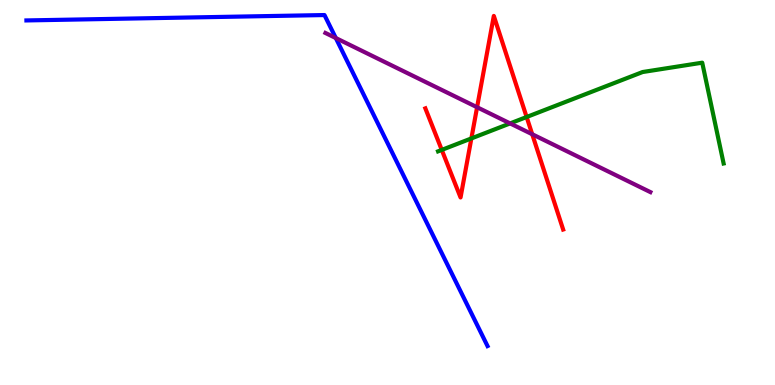[{'lines': ['blue', 'red'], 'intersections': []}, {'lines': ['green', 'red'], 'intersections': [{'x': 5.7, 'y': 6.11}, {'x': 6.08, 'y': 6.4}, {'x': 6.8, 'y': 6.96}]}, {'lines': ['purple', 'red'], 'intersections': [{'x': 6.16, 'y': 7.21}, {'x': 6.87, 'y': 6.51}]}, {'lines': ['blue', 'green'], 'intersections': []}, {'lines': ['blue', 'purple'], 'intersections': [{'x': 4.33, 'y': 9.01}]}, {'lines': ['green', 'purple'], 'intersections': [{'x': 6.58, 'y': 6.79}]}]